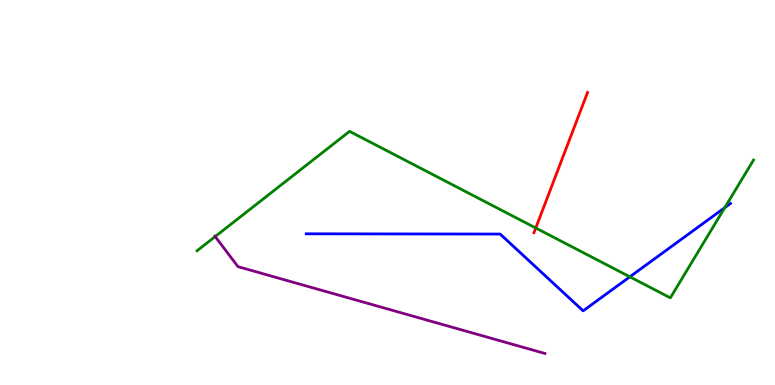[{'lines': ['blue', 'red'], 'intersections': []}, {'lines': ['green', 'red'], 'intersections': [{'x': 6.91, 'y': 4.08}]}, {'lines': ['purple', 'red'], 'intersections': []}, {'lines': ['blue', 'green'], 'intersections': [{'x': 8.13, 'y': 2.81}, {'x': 9.35, 'y': 4.61}]}, {'lines': ['blue', 'purple'], 'intersections': []}, {'lines': ['green', 'purple'], 'intersections': [{'x': 2.78, 'y': 3.86}]}]